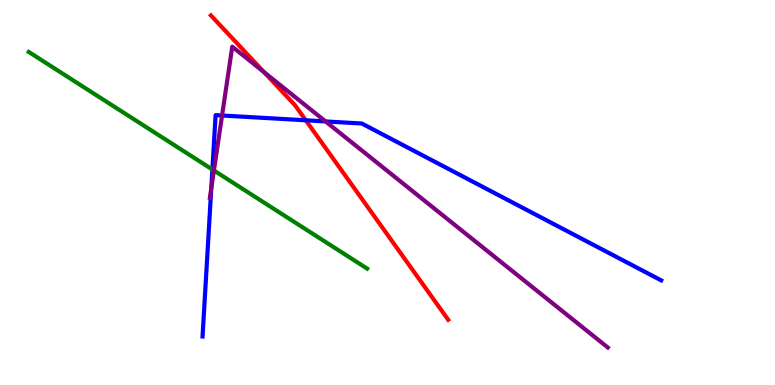[{'lines': ['blue', 'red'], 'intersections': [{'x': 3.95, 'y': 6.88}]}, {'lines': ['green', 'red'], 'intersections': []}, {'lines': ['purple', 'red'], 'intersections': [{'x': 3.41, 'y': 8.13}]}, {'lines': ['blue', 'green'], 'intersections': [{'x': 2.74, 'y': 5.6}]}, {'lines': ['blue', 'purple'], 'intersections': [{'x': 2.73, 'y': 5.11}, {'x': 2.87, 'y': 7.0}, {'x': 4.2, 'y': 6.85}]}, {'lines': ['green', 'purple'], 'intersections': [{'x': 2.76, 'y': 5.57}]}]